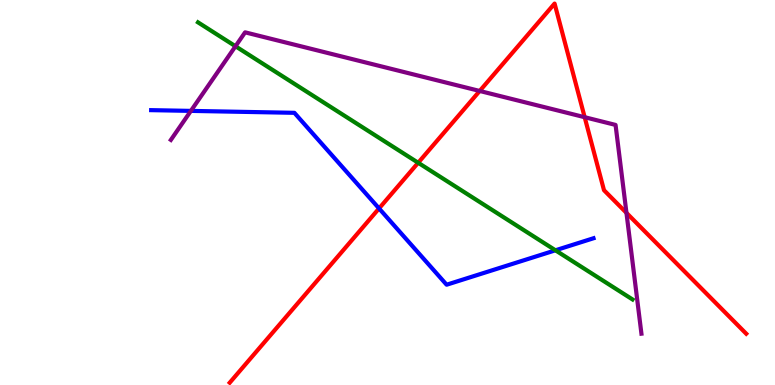[{'lines': ['blue', 'red'], 'intersections': [{'x': 4.89, 'y': 4.59}]}, {'lines': ['green', 'red'], 'intersections': [{'x': 5.4, 'y': 5.77}]}, {'lines': ['purple', 'red'], 'intersections': [{'x': 6.19, 'y': 7.64}, {'x': 7.54, 'y': 6.96}, {'x': 8.08, 'y': 4.47}]}, {'lines': ['blue', 'green'], 'intersections': [{'x': 7.17, 'y': 3.5}]}, {'lines': ['blue', 'purple'], 'intersections': [{'x': 2.46, 'y': 7.12}]}, {'lines': ['green', 'purple'], 'intersections': [{'x': 3.04, 'y': 8.8}]}]